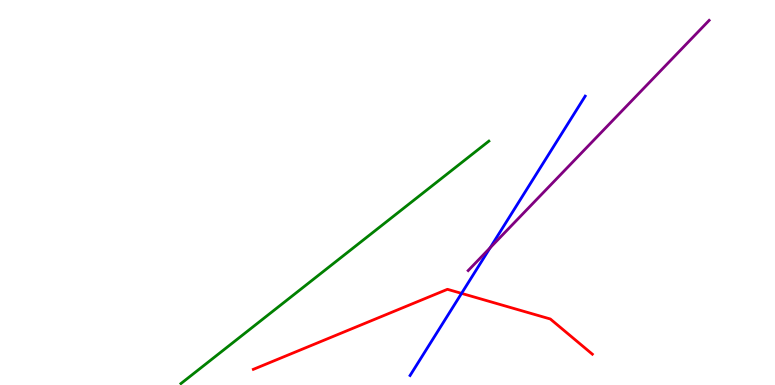[{'lines': ['blue', 'red'], 'intersections': [{'x': 5.96, 'y': 2.38}]}, {'lines': ['green', 'red'], 'intersections': []}, {'lines': ['purple', 'red'], 'intersections': []}, {'lines': ['blue', 'green'], 'intersections': []}, {'lines': ['blue', 'purple'], 'intersections': [{'x': 6.32, 'y': 3.56}]}, {'lines': ['green', 'purple'], 'intersections': []}]